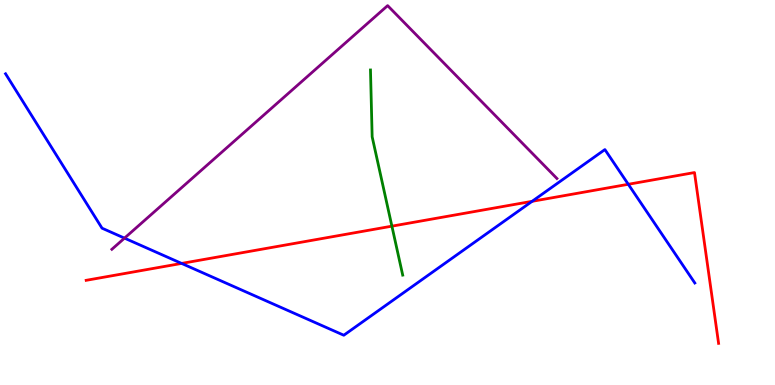[{'lines': ['blue', 'red'], 'intersections': [{'x': 2.34, 'y': 3.16}, {'x': 6.87, 'y': 4.77}, {'x': 8.11, 'y': 5.21}]}, {'lines': ['green', 'red'], 'intersections': [{'x': 5.06, 'y': 4.13}]}, {'lines': ['purple', 'red'], 'intersections': []}, {'lines': ['blue', 'green'], 'intersections': []}, {'lines': ['blue', 'purple'], 'intersections': [{'x': 1.61, 'y': 3.81}]}, {'lines': ['green', 'purple'], 'intersections': []}]